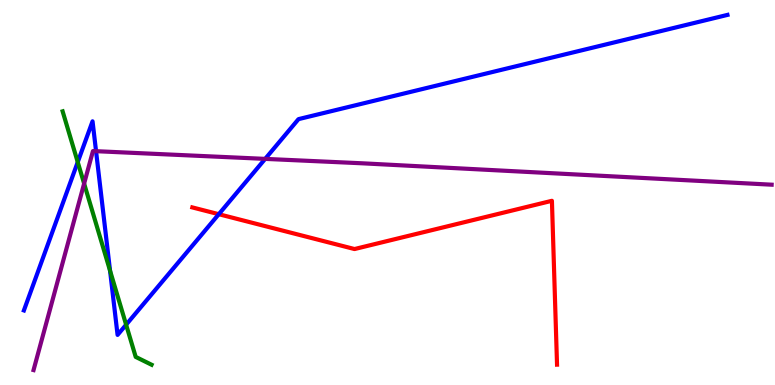[{'lines': ['blue', 'red'], 'intersections': [{'x': 2.82, 'y': 4.44}]}, {'lines': ['green', 'red'], 'intersections': []}, {'lines': ['purple', 'red'], 'intersections': []}, {'lines': ['blue', 'green'], 'intersections': [{'x': 1.0, 'y': 5.79}, {'x': 1.42, 'y': 2.97}, {'x': 1.63, 'y': 1.57}]}, {'lines': ['blue', 'purple'], 'intersections': [{'x': 1.24, 'y': 6.07}, {'x': 3.42, 'y': 5.87}]}, {'lines': ['green', 'purple'], 'intersections': [{'x': 1.09, 'y': 5.23}]}]